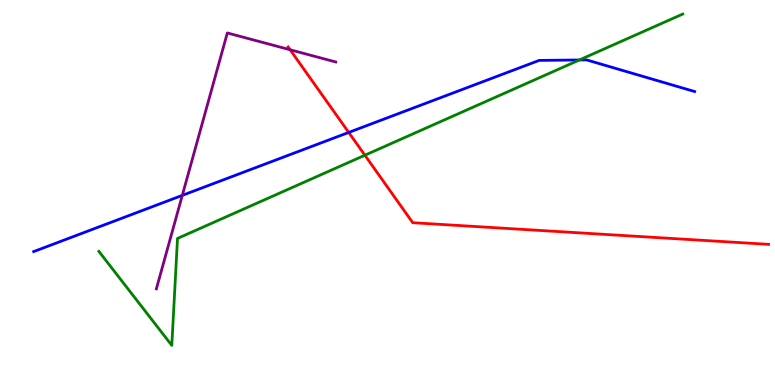[{'lines': ['blue', 'red'], 'intersections': [{'x': 4.5, 'y': 6.56}]}, {'lines': ['green', 'red'], 'intersections': [{'x': 4.71, 'y': 5.97}]}, {'lines': ['purple', 'red'], 'intersections': [{'x': 3.74, 'y': 8.71}]}, {'lines': ['blue', 'green'], 'intersections': [{'x': 7.48, 'y': 8.44}]}, {'lines': ['blue', 'purple'], 'intersections': [{'x': 2.35, 'y': 4.93}]}, {'lines': ['green', 'purple'], 'intersections': []}]